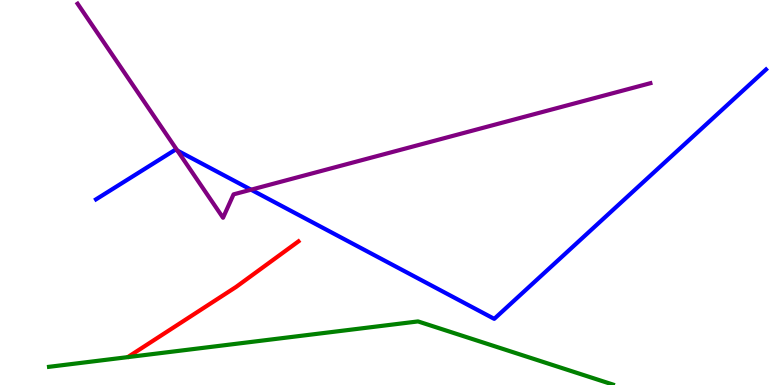[{'lines': ['blue', 'red'], 'intersections': []}, {'lines': ['green', 'red'], 'intersections': []}, {'lines': ['purple', 'red'], 'intersections': []}, {'lines': ['blue', 'green'], 'intersections': []}, {'lines': ['blue', 'purple'], 'intersections': [{'x': 2.29, 'y': 6.09}, {'x': 3.24, 'y': 5.07}]}, {'lines': ['green', 'purple'], 'intersections': []}]